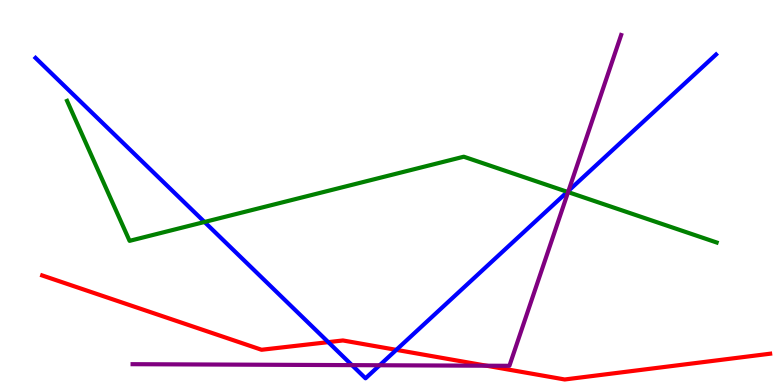[{'lines': ['blue', 'red'], 'intersections': [{'x': 4.24, 'y': 1.11}, {'x': 5.11, 'y': 0.913}]}, {'lines': ['green', 'red'], 'intersections': []}, {'lines': ['purple', 'red'], 'intersections': [{'x': 6.28, 'y': 0.501}]}, {'lines': ['blue', 'green'], 'intersections': [{'x': 2.64, 'y': 4.23}, {'x': 7.32, 'y': 5.02}]}, {'lines': ['blue', 'purple'], 'intersections': [{'x': 4.54, 'y': 0.516}, {'x': 4.9, 'y': 0.513}, {'x': 7.34, 'y': 5.04}]}, {'lines': ['green', 'purple'], 'intersections': [{'x': 7.33, 'y': 5.01}]}]